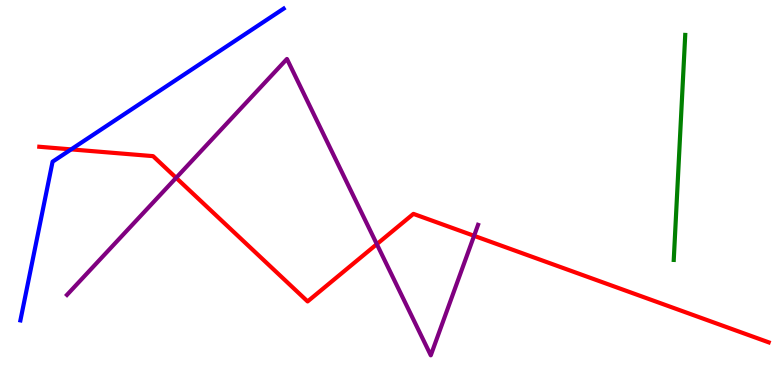[{'lines': ['blue', 'red'], 'intersections': [{'x': 0.918, 'y': 6.12}]}, {'lines': ['green', 'red'], 'intersections': []}, {'lines': ['purple', 'red'], 'intersections': [{'x': 2.27, 'y': 5.38}, {'x': 4.86, 'y': 3.66}, {'x': 6.12, 'y': 3.87}]}, {'lines': ['blue', 'green'], 'intersections': []}, {'lines': ['blue', 'purple'], 'intersections': []}, {'lines': ['green', 'purple'], 'intersections': []}]